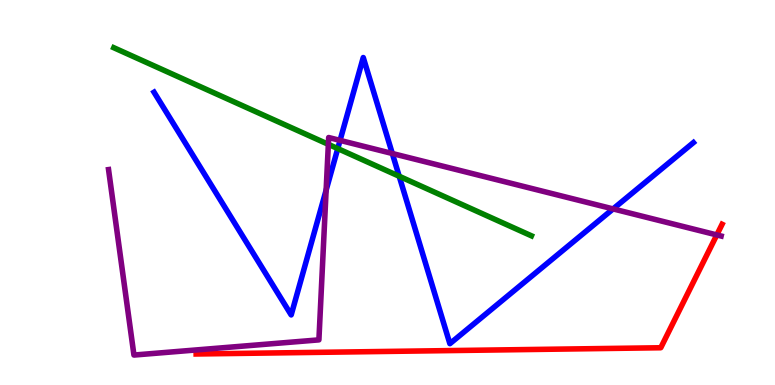[{'lines': ['blue', 'red'], 'intersections': []}, {'lines': ['green', 'red'], 'intersections': []}, {'lines': ['purple', 'red'], 'intersections': [{'x': 9.25, 'y': 3.9}]}, {'lines': ['blue', 'green'], 'intersections': [{'x': 4.36, 'y': 6.14}, {'x': 5.15, 'y': 5.42}]}, {'lines': ['blue', 'purple'], 'intersections': [{'x': 4.21, 'y': 5.06}, {'x': 4.39, 'y': 6.35}, {'x': 5.06, 'y': 6.01}, {'x': 7.91, 'y': 4.57}]}, {'lines': ['green', 'purple'], 'intersections': [{'x': 4.24, 'y': 6.25}]}]